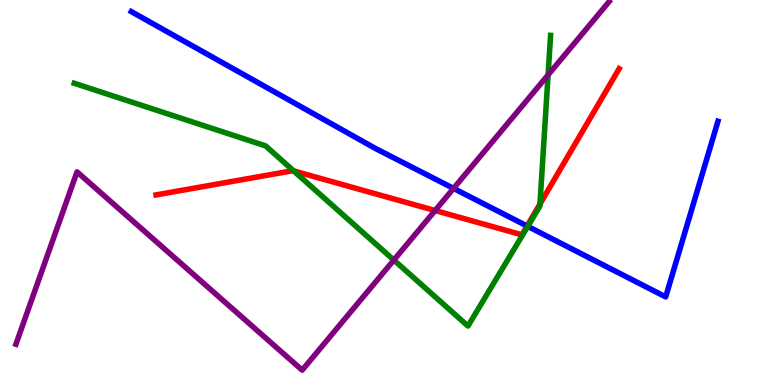[{'lines': ['blue', 'red'], 'intersections': [{'x': 6.8, 'y': 4.13}]}, {'lines': ['green', 'red'], 'intersections': [{'x': 3.79, 'y': 5.56}, {'x': 6.97, 'y': 4.7}]}, {'lines': ['purple', 'red'], 'intersections': [{'x': 5.61, 'y': 4.53}]}, {'lines': ['blue', 'green'], 'intersections': [{'x': 6.81, 'y': 4.12}]}, {'lines': ['blue', 'purple'], 'intersections': [{'x': 5.85, 'y': 5.11}]}, {'lines': ['green', 'purple'], 'intersections': [{'x': 5.08, 'y': 3.25}, {'x': 7.07, 'y': 8.05}]}]